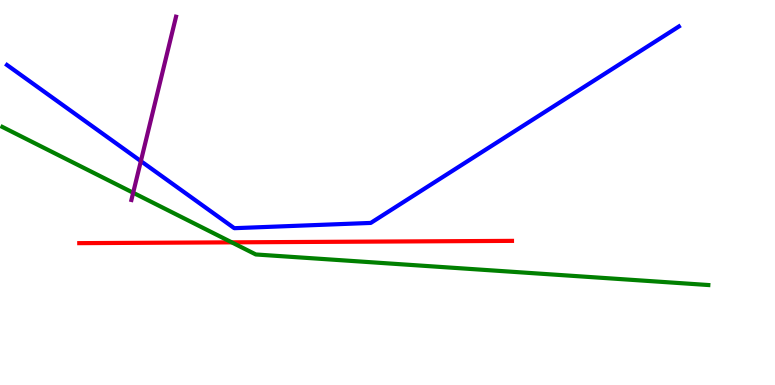[{'lines': ['blue', 'red'], 'intersections': []}, {'lines': ['green', 'red'], 'intersections': [{'x': 2.99, 'y': 3.71}]}, {'lines': ['purple', 'red'], 'intersections': []}, {'lines': ['blue', 'green'], 'intersections': []}, {'lines': ['blue', 'purple'], 'intersections': [{'x': 1.82, 'y': 5.82}]}, {'lines': ['green', 'purple'], 'intersections': [{'x': 1.72, 'y': 4.99}]}]